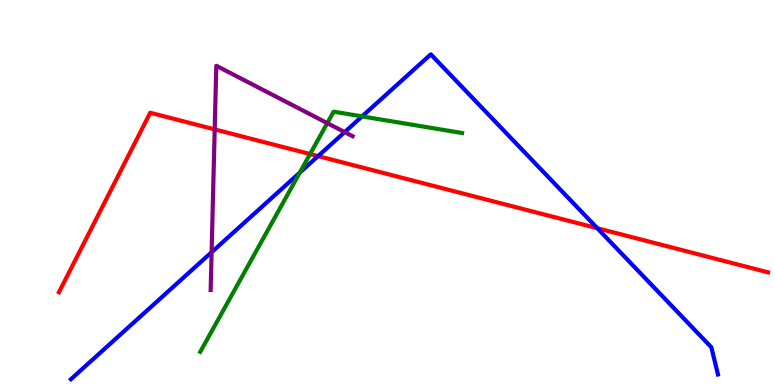[{'lines': ['blue', 'red'], 'intersections': [{'x': 4.1, 'y': 5.95}, {'x': 7.71, 'y': 4.07}]}, {'lines': ['green', 'red'], 'intersections': [{'x': 4.0, 'y': 6.0}]}, {'lines': ['purple', 'red'], 'intersections': [{'x': 2.77, 'y': 6.64}]}, {'lines': ['blue', 'green'], 'intersections': [{'x': 3.87, 'y': 5.52}, {'x': 4.67, 'y': 6.98}]}, {'lines': ['blue', 'purple'], 'intersections': [{'x': 2.73, 'y': 3.45}, {'x': 4.45, 'y': 6.57}]}, {'lines': ['green', 'purple'], 'intersections': [{'x': 4.22, 'y': 6.8}]}]